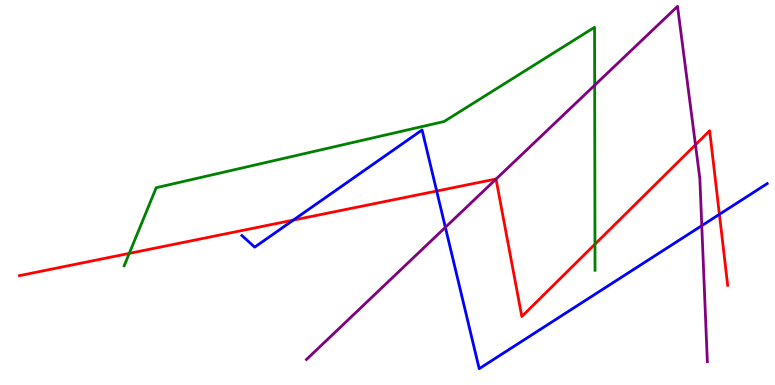[{'lines': ['blue', 'red'], 'intersections': [{'x': 3.78, 'y': 4.28}, {'x': 5.63, 'y': 5.04}, {'x': 9.28, 'y': 4.43}]}, {'lines': ['green', 'red'], 'intersections': [{'x': 1.67, 'y': 3.42}, {'x': 7.68, 'y': 3.66}]}, {'lines': ['purple', 'red'], 'intersections': [{'x': 6.4, 'y': 5.35}, {'x': 8.97, 'y': 6.24}]}, {'lines': ['blue', 'green'], 'intersections': []}, {'lines': ['blue', 'purple'], 'intersections': [{'x': 5.75, 'y': 4.1}, {'x': 9.06, 'y': 4.14}]}, {'lines': ['green', 'purple'], 'intersections': [{'x': 7.67, 'y': 7.79}]}]